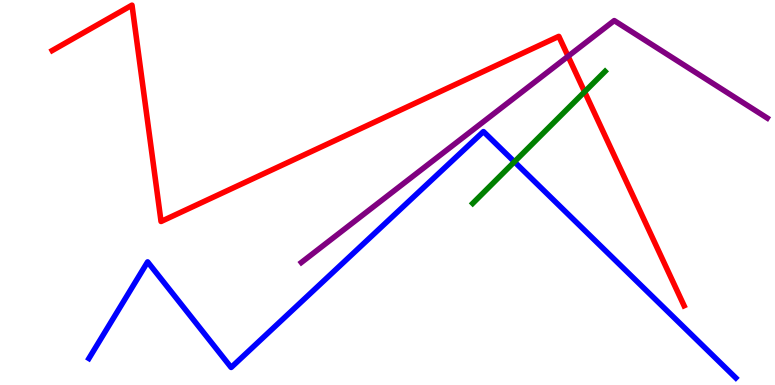[{'lines': ['blue', 'red'], 'intersections': []}, {'lines': ['green', 'red'], 'intersections': [{'x': 7.54, 'y': 7.62}]}, {'lines': ['purple', 'red'], 'intersections': [{'x': 7.33, 'y': 8.54}]}, {'lines': ['blue', 'green'], 'intersections': [{'x': 6.64, 'y': 5.8}]}, {'lines': ['blue', 'purple'], 'intersections': []}, {'lines': ['green', 'purple'], 'intersections': []}]